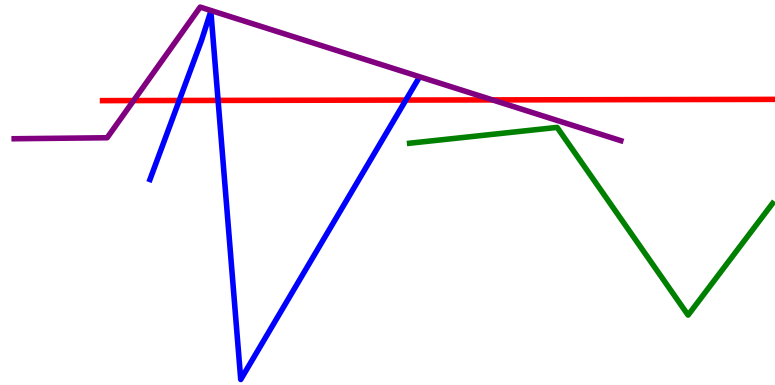[{'lines': ['blue', 'red'], 'intersections': [{'x': 2.31, 'y': 7.39}, {'x': 2.81, 'y': 7.39}, {'x': 5.24, 'y': 7.4}]}, {'lines': ['green', 'red'], 'intersections': []}, {'lines': ['purple', 'red'], 'intersections': [{'x': 1.72, 'y': 7.39}, {'x': 6.35, 'y': 7.41}]}, {'lines': ['blue', 'green'], 'intersections': []}, {'lines': ['blue', 'purple'], 'intersections': []}, {'lines': ['green', 'purple'], 'intersections': []}]